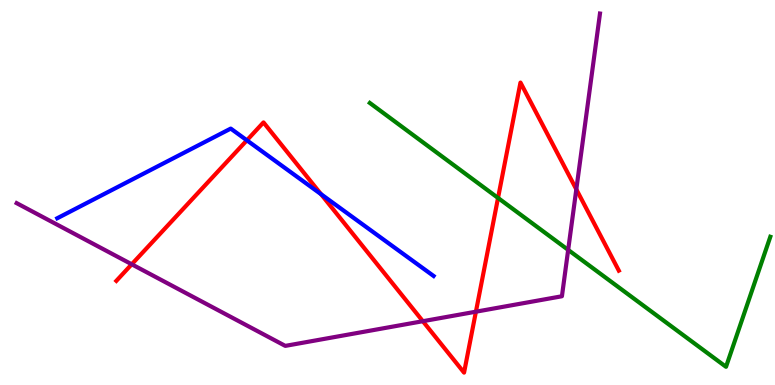[{'lines': ['blue', 'red'], 'intersections': [{'x': 3.19, 'y': 6.36}, {'x': 4.14, 'y': 4.96}]}, {'lines': ['green', 'red'], 'intersections': [{'x': 6.43, 'y': 4.86}]}, {'lines': ['purple', 'red'], 'intersections': [{'x': 1.7, 'y': 3.14}, {'x': 5.46, 'y': 1.66}, {'x': 6.14, 'y': 1.9}, {'x': 7.44, 'y': 5.08}]}, {'lines': ['blue', 'green'], 'intersections': []}, {'lines': ['blue', 'purple'], 'intersections': []}, {'lines': ['green', 'purple'], 'intersections': [{'x': 7.33, 'y': 3.51}]}]